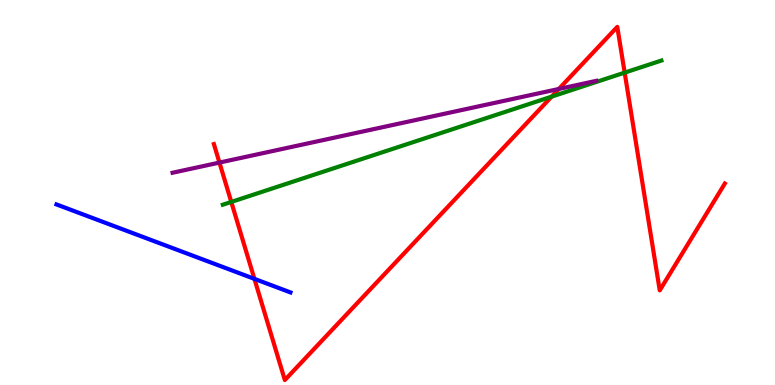[{'lines': ['blue', 'red'], 'intersections': [{'x': 3.28, 'y': 2.76}]}, {'lines': ['green', 'red'], 'intersections': [{'x': 2.98, 'y': 4.75}, {'x': 7.12, 'y': 7.49}, {'x': 8.06, 'y': 8.11}]}, {'lines': ['purple', 'red'], 'intersections': [{'x': 2.83, 'y': 5.78}, {'x': 7.21, 'y': 7.69}]}, {'lines': ['blue', 'green'], 'intersections': []}, {'lines': ['blue', 'purple'], 'intersections': []}, {'lines': ['green', 'purple'], 'intersections': []}]